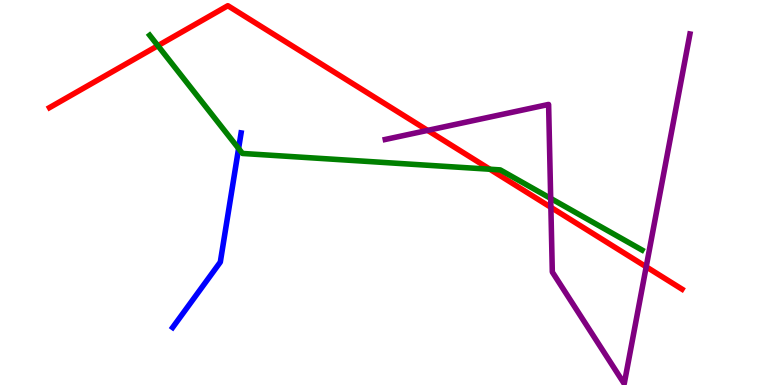[{'lines': ['blue', 'red'], 'intersections': []}, {'lines': ['green', 'red'], 'intersections': [{'x': 2.04, 'y': 8.81}, {'x': 6.32, 'y': 5.6}]}, {'lines': ['purple', 'red'], 'intersections': [{'x': 5.52, 'y': 6.61}, {'x': 7.11, 'y': 4.62}, {'x': 8.34, 'y': 3.07}]}, {'lines': ['blue', 'green'], 'intersections': [{'x': 3.08, 'y': 6.14}]}, {'lines': ['blue', 'purple'], 'intersections': []}, {'lines': ['green', 'purple'], 'intersections': [{'x': 7.11, 'y': 4.85}]}]